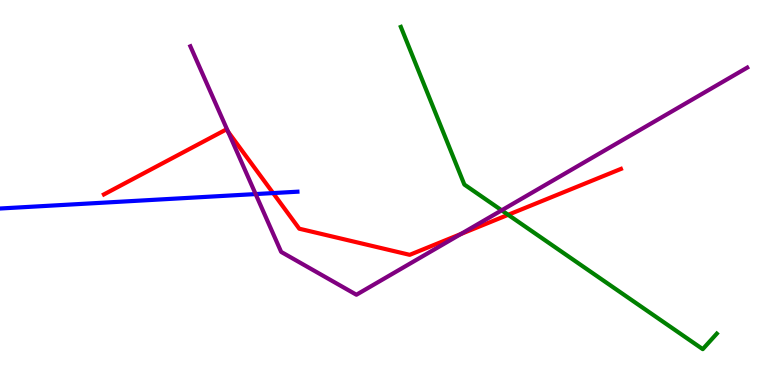[{'lines': ['blue', 'red'], 'intersections': [{'x': 3.52, 'y': 4.98}]}, {'lines': ['green', 'red'], 'intersections': [{'x': 6.56, 'y': 4.42}]}, {'lines': ['purple', 'red'], 'intersections': [{'x': 2.94, 'y': 6.58}, {'x': 5.95, 'y': 3.92}]}, {'lines': ['blue', 'green'], 'intersections': []}, {'lines': ['blue', 'purple'], 'intersections': [{'x': 3.3, 'y': 4.96}]}, {'lines': ['green', 'purple'], 'intersections': [{'x': 6.47, 'y': 4.54}]}]